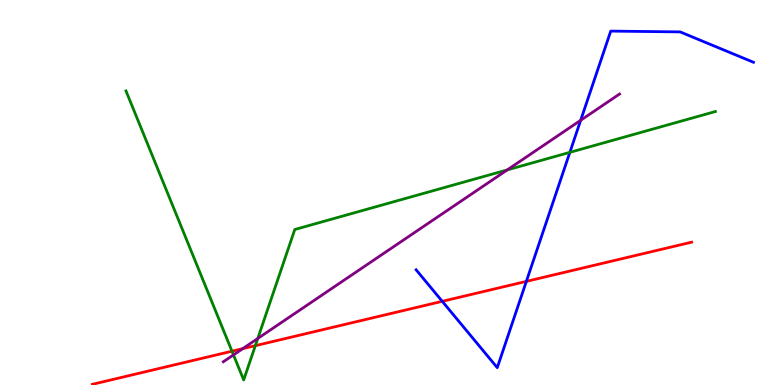[{'lines': ['blue', 'red'], 'intersections': [{'x': 5.71, 'y': 2.17}, {'x': 6.79, 'y': 2.69}]}, {'lines': ['green', 'red'], 'intersections': [{'x': 2.99, 'y': 0.878}, {'x': 3.29, 'y': 1.02}]}, {'lines': ['purple', 'red'], 'intersections': [{'x': 3.13, 'y': 0.944}]}, {'lines': ['blue', 'green'], 'intersections': [{'x': 7.35, 'y': 6.04}]}, {'lines': ['blue', 'purple'], 'intersections': [{'x': 7.49, 'y': 6.88}]}, {'lines': ['green', 'purple'], 'intersections': [{'x': 3.01, 'y': 0.782}, {'x': 3.33, 'y': 1.21}, {'x': 6.55, 'y': 5.59}]}]